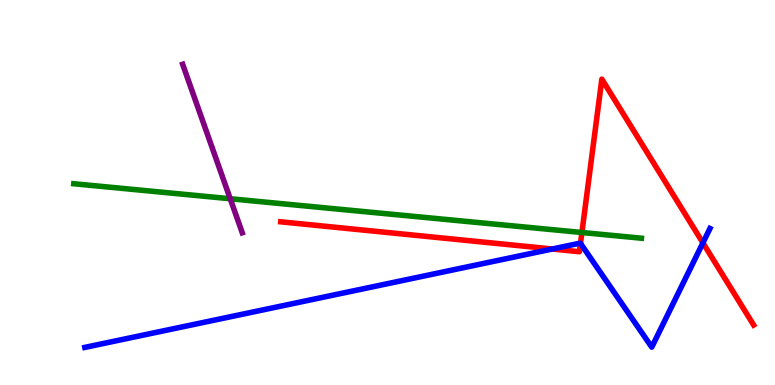[{'lines': ['blue', 'red'], 'intersections': [{'x': 7.13, 'y': 3.53}, {'x': 7.49, 'y': 3.68}, {'x': 9.07, 'y': 3.69}]}, {'lines': ['green', 'red'], 'intersections': [{'x': 7.51, 'y': 3.96}]}, {'lines': ['purple', 'red'], 'intersections': []}, {'lines': ['blue', 'green'], 'intersections': []}, {'lines': ['blue', 'purple'], 'intersections': []}, {'lines': ['green', 'purple'], 'intersections': [{'x': 2.97, 'y': 4.84}]}]